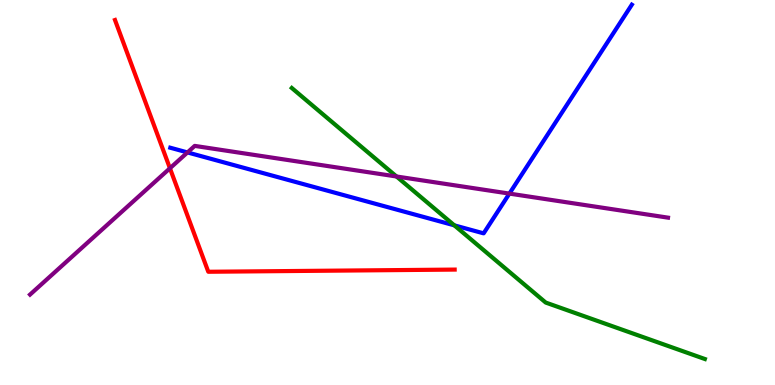[{'lines': ['blue', 'red'], 'intersections': []}, {'lines': ['green', 'red'], 'intersections': []}, {'lines': ['purple', 'red'], 'intersections': [{'x': 2.19, 'y': 5.63}]}, {'lines': ['blue', 'green'], 'intersections': [{'x': 5.86, 'y': 4.15}]}, {'lines': ['blue', 'purple'], 'intersections': [{'x': 2.42, 'y': 6.04}, {'x': 6.57, 'y': 4.97}]}, {'lines': ['green', 'purple'], 'intersections': [{'x': 5.12, 'y': 5.42}]}]